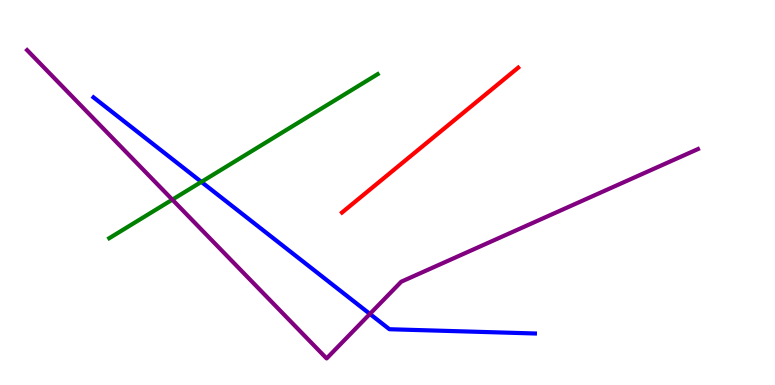[{'lines': ['blue', 'red'], 'intersections': []}, {'lines': ['green', 'red'], 'intersections': []}, {'lines': ['purple', 'red'], 'intersections': []}, {'lines': ['blue', 'green'], 'intersections': [{'x': 2.6, 'y': 5.28}]}, {'lines': ['blue', 'purple'], 'intersections': [{'x': 4.77, 'y': 1.85}]}, {'lines': ['green', 'purple'], 'intersections': [{'x': 2.22, 'y': 4.81}]}]